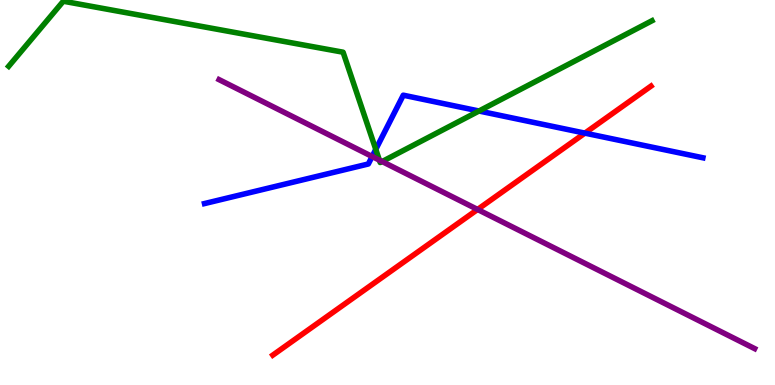[{'lines': ['blue', 'red'], 'intersections': [{'x': 7.55, 'y': 6.54}]}, {'lines': ['green', 'red'], 'intersections': []}, {'lines': ['purple', 'red'], 'intersections': [{'x': 6.16, 'y': 4.56}]}, {'lines': ['blue', 'green'], 'intersections': [{'x': 4.85, 'y': 6.12}, {'x': 6.18, 'y': 7.12}]}, {'lines': ['blue', 'purple'], 'intersections': [{'x': 4.8, 'y': 5.93}]}, {'lines': ['green', 'purple'], 'intersections': [{'x': 4.9, 'y': 5.84}, {'x': 4.93, 'y': 5.8}]}]